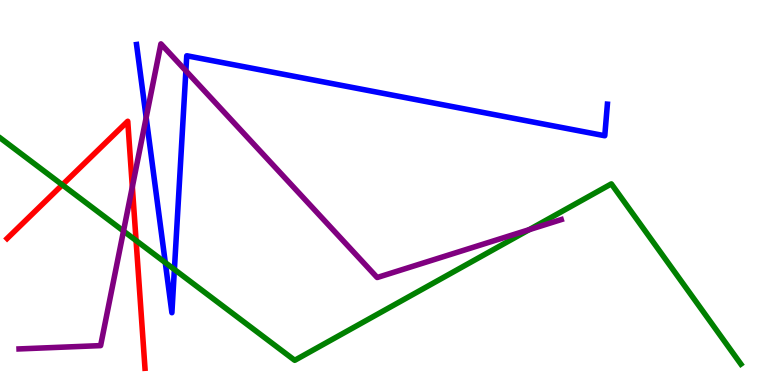[{'lines': ['blue', 'red'], 'intersections': []}, {'lines': ['green', 'red'], 'intersections': [{'x': 0.804, 'y': 5.2}, {'x': 1.76, 'y': 3.75}]}, {'lines': ['purple', 'red'], 'intersections': [{'x': 1.71, 'y': 5.15}]}, {'lines': ['blue', 'green'], 'intersections': [{'x': 2.13, 'y': 3.18}, {'x': 2.25, 'y': 3.0}]}, {'lines': ['blue', 'purple'], 'intersections': [{'x': 1.89, 'y': 6.95}, {'x': 2.4, 'y': 8.16}]}, {'lines': ['green', 'purple'], 'intersections': [{'x': 1.59, 'y': 4.0}, {'x': 6.83, 'y': 4.03}]}]